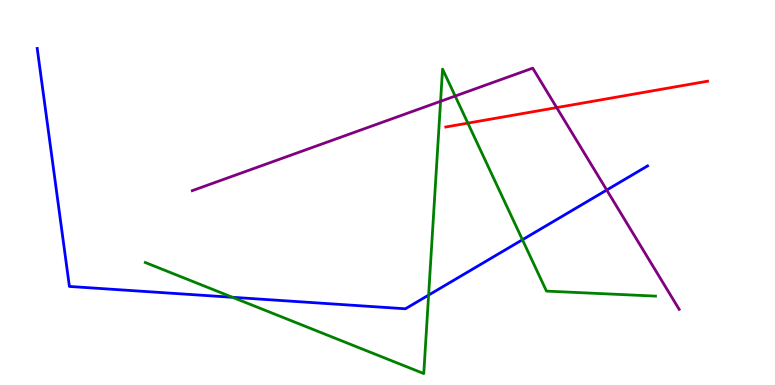[{'lines': ['blue', 'red'], 'intersections': []}, {'lines': ['green', 'red'], 'intersections': [{'x': 6.04, 'y': 6.8}]}, {'lines': ['purple', 'red'], 'intersections': [{'x': 7.18, 'y': 7.21}]}, {'lines': ['blue', 'green'], 'intersections': [{'x': 3.0, 'y': 2.28}, {'x': 5.53, 'y': 2.34}, {'x': 6.74, 'y': 3.77}]}, {'lines': ['blue', 'purple'], 'intersections': [{'x': 7.83, 'y': 5.06}]}, {'lines': ['green', 'purple'], 'intersections': [{'x': 5.68, 'y': 7.37}, {'x': 5.87, 'y': 7.51}]}]